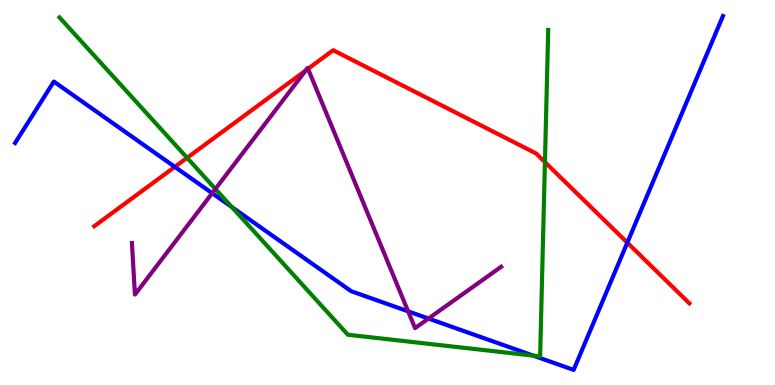[{'lines': ['blue', 'red'], 'intersections': [{'x': 2.26, 'y': 5.67}, {'x': 8.09, 'y': 3.7}]}, {'lines': ['green', 'red'], 'intersections': [{'x': 2.41, 'y': 5.9}, {'x': 7.03, 'y': 5.79}]}, {'lines': ['purple', 'red'], 'intersections': [{'x': 3.94, 'y': 8.17}, {'x': 3.97, 'y': 8.21}]}, {'lines': ['blue', 'green'], 'intersections': [{'x': 2.99, 'y': 4.62}, {'x': 6.88, 'y': 0.763}]}, {'lines': ['blue', 'purple'], 'intersections': [{'x': 2.74, 'y': 4.98}, {'x': 5.27, 'y': 1.91}, {'x': 5.53, 'y': 1.73}]}, {'lines': ['green', 'purple'], 'intersections': [{'x': 2.78, 'y': 5.09}]}]